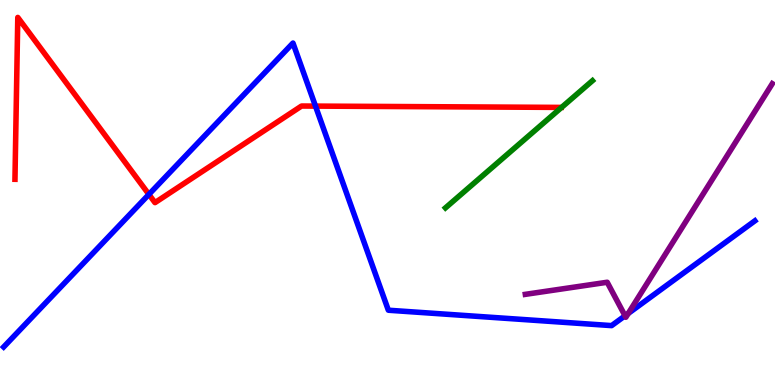[{'lines': ['blue', 'red'], 'intersections': [{'x': 1.92, 'y': 4.95}, {'x': 4.07, 'y': 7.24}]}, {'lines': ['green', 'red'], 'intersections': []}, {'lines': ['purple', 'red'], 'intersections': []}, {'lines': ['blue', 'green'], 'intersections': []}, {'lines': ['blue', 'purple'], 'intersections': [{'x': 8.07, 'y': 1.8}, {'x': 8.11, 'y': 1.86}]}, {'lines': ['green', 'purple'], 'intersections': []}]